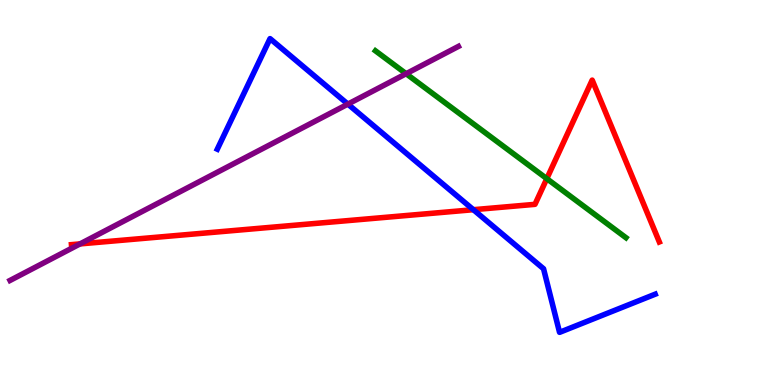[{'lines': ['blue', 'red'], 'intersections': [{'x': 6.11, 'y': 4.55}]}, {'lines': ['green', 'red'], 'intersections': [{'x': 7.06, 'y': 5.36}]}, {'lines': ['purple', 'red'], 'intersections': [{'x': 1.03, 'y': 3.66}]}, {'lines': ['blue', 'green'], 'intersections': []}, {'lines': ['blue', 'purple'], 'intersections': [{'x': 4.49, 'y': 7.3}]}, {'lines': ['green', 'purple'], 'intersections': [{'x': 5.24, 'y': 8.09}]}]